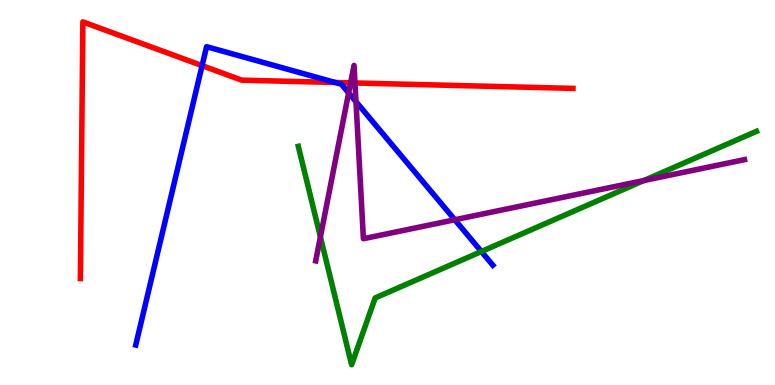[{'lines': ['blue', 'red'], 'intersections': [{'x': 2.61, 'y': 8.3}, {'x': 4.33, 'y': 7.86}]}, {'lines': ['green', 'red'], 'intersections': []}, {'lines': ['purple', 'red'], 'intersections': [{'x': 4.52, 'y': 7.85}, {'x': 4.58, 'y': 7.84}]}, {'lines': ['blue', 'green'], 'intersections': [{'x': 6.21, 'y': 3.47}]}, {'lines': ['blue', 'purple'], 'intersections': [{'x': 4.5, 'y': 7.59}, {'x': 4.59, 'y': 7.36}, {'x': 5.87, 'y': 4.29}]}, {'lines': ['green', 'purple'], 'intersections': [{'x': 4.13, 'y': 3.85}, {'x': 8.31, 'y': 5.31}]}]